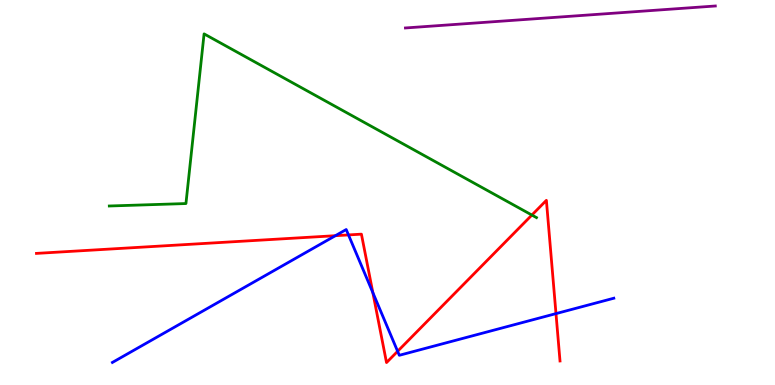[{'lines': ['blue', 'red'], 'intersections': [{'x': 4.33, 'y': 3.88}, {'x': 4.5, 'y': 3.9}, {'x': 4.81, 'y': 2.4}, {'x': 5.13, 'y': 0.875}, {'x': 7.17, 'y': 1.85}]}, {'lines': ['green', 'red'], 'intersections': [{'x': 6.86, 'y': 4.41}]}, {'lines': ['purple', 'red'], 'intersections': []}, {'lines': ['blue', 'green'], 'intersections': []}, {'lines': ['blue', 'purple'], 'intersections': []}, {'lines': ['green', 'purple'], 'intersections': []}]